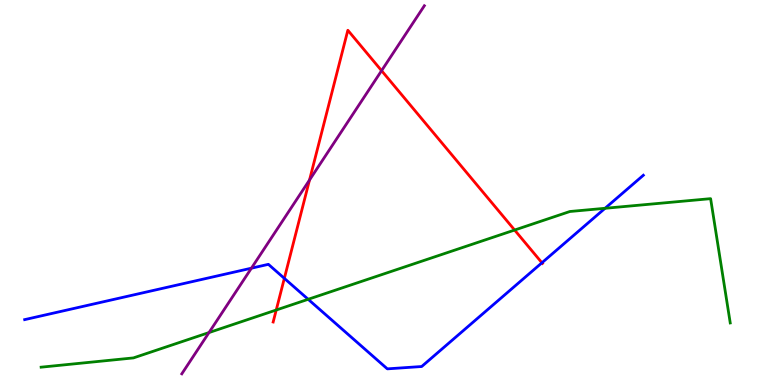[{'lines': ['blue', 'red'], 'intersections': [{'x': 3.67, 'y': 2.77}, {'x': 6.99, 'y': 3.17}]}, {'lines': ['green', 'red'], 'intersections': [{'x': 3.56, 'y': 1.95}, {'x': 6.64, 'y': 4.02}]}, {'lines': ['purple', 'red'], 'intersections': [{'x': 3.99, 'y': 5.32}, {'x': 4.92, 'y': 8.16}]}, {'lines': ['blue', 'green'], 'intersections': [{'x': 3.98, 'y': 2.23}, {'x': 7.81, 'y': 4.59}]}, {'lines': ['blue', 'purple'], 'intersections': [{'x': 3.24, 'y': 3.03}]}, {'lines': ['green', 'purple'], 'intersections': [{'x': 2.7, 'y': 1.36}]}]